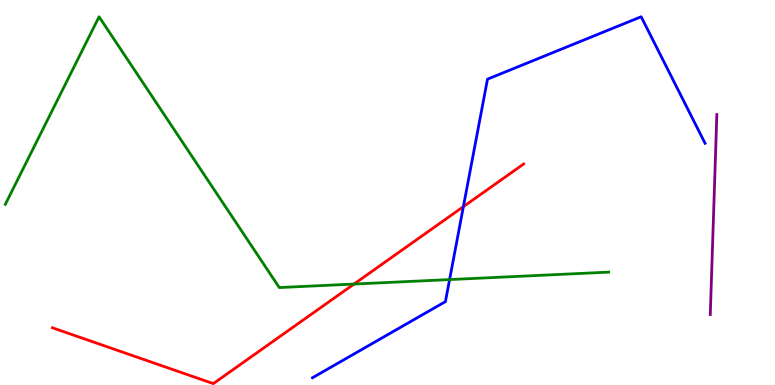[{'lines': ['blue', 'red'], 'intersections': [{'x': 5.98, 'y': 4.63}]}, {'lines': ['green', 'red'], 'intersections': [{'x': 4.57, 'y': 2.62}]}, {'lines': ['purple', 'red'], 'intersections': []}, {'lines': ['blue', 'green'], 'intersections': [{'x': 5.8, 'y': 2.74}]}, {'lines': ['blue', 'purple'], 'intersections': []}, {'lines': ['green', 'purple'], 'intersections': []}]